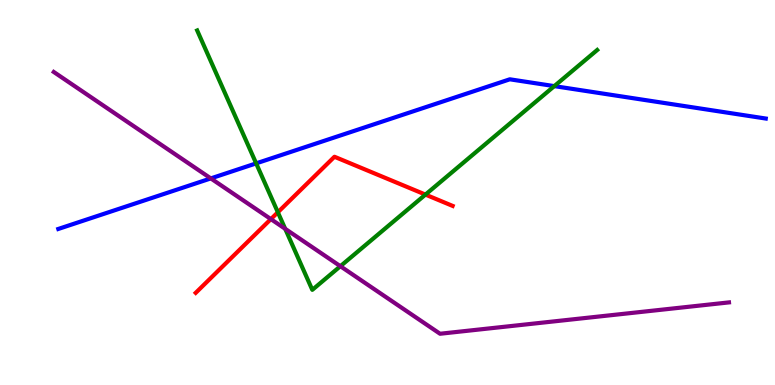[{'lines': ['blue', 'red'], 'intersections': []}, {'lines': ['green', 'red'], 'intersections': [{'x': 3.59, 'y': 4.49}, {'x': 5.49, 'y': 4.95}]}, {'lines': ['purple', 'red'], 'intersections': [{'x': 3.5, 'y': 4.31}]}, {'lines': ['blue', 'green'], 'intersections': [{'x': 3.31, 'y': 5.76}, {'x': 7.15, 'y': 7.76}]}, {'lines': ['blue', 'purple'], 'intersections': [{'x': 2.72, 'y': 5.37}]}, {'lines': ['green', 'purple'], 'intersections': [{'x': 3.68, 'y': 4.06}, {'x': 4.39, 'y': 3.09}]}]